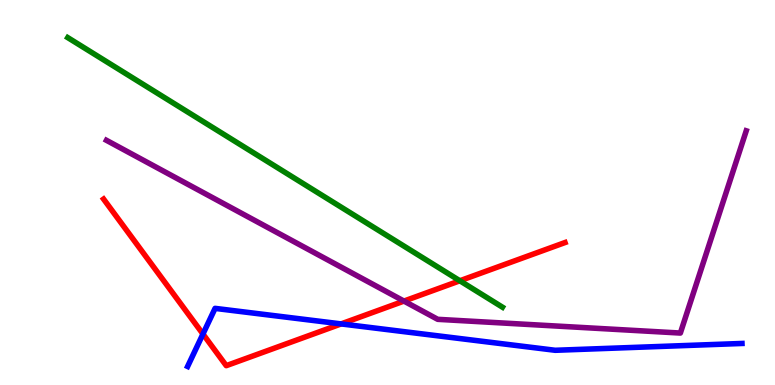[{'lines': ['blue', 'red'], 'intersections': [{'x': 2.62, 'y': 1.32}, {'x': 4.4, 'y': 1.59}]}, {'lines': ['green', 'red'], 'intersections': [{'x': 5.93, 'y': 2.71}]}, {'lines': ['purple', 'red'], 'intersections': [{'x': 5.21, 'y': 2.18}]}, {'lines': ['blue', 'green'], 'intersections': []}, {'lines': ['blue', 'purple'], 'intersections': []}, {'lines': ['green', 'purple'], 'intersections': []}]